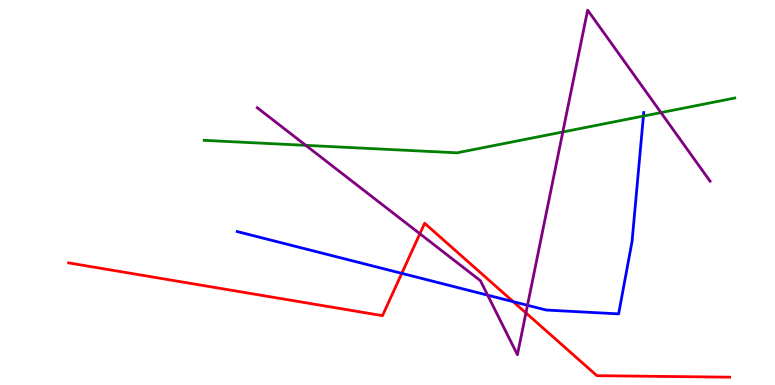[{'lines': ['blue', 'red'], 'intersections': [{'x': 5.18, 'y': 2.9}, {'x': 6.62, 'y': 2.16}]}, {'lines': ['green', 'red'], 'intersections': []}, {'lines': ['purple', 'red'], 'intersections': [{'x': 5.42, 'y': 3.93}, {'x': 6.79, 'y': 1.87}]}, {'lines': ['blue', 'green'], 'intersections': [{'x': 8.3, 'y': 6.99}]}, {'lines': ['blue', 'purple'], 'intersections': [{'x': 6.29, 'y': 2.33}, {'x': 6.81, 'y': 2.07}]}, {'lines': ['green', 'purple'], 'intersections': [{'x': 3.95, 'y': 6.22}, {'x': 7.26, 'y': 6.57}, {'x': 8.53, 'y': 7.08}]}]